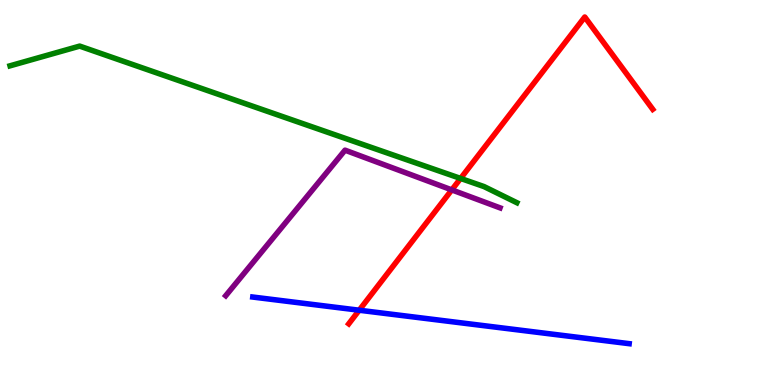[{'lines': ['blue', 'red'], 'intersections': [{'x': 4.63, 'y': 1.94}]}, {'lines': ['green', 'red'], 'intersections': [{'x': 5.94, 'y': 5.37}]}, {'lines': ['purple', 'red'], 'intersections': [{'x': 5.83, 'y': 5.07}]}, {'lines': ['blue', 'green'], 'intersections': []}, {'lines': ['blue', 'purple'], 'intersections': []}, {'lines': ['green', 'purple'], 'intersections': []}]